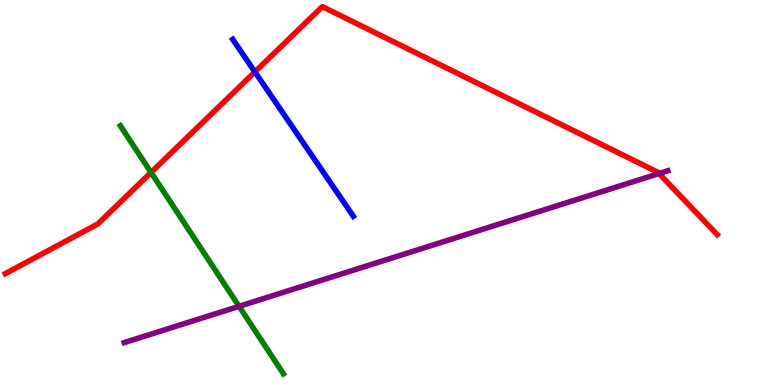[{'lines': ['blue', 'red'], 'intersections': [{'x': 3.29, 'y': 8.13}]}, {'lines': ['green', 'red'], 'intersections': [{'x': 1.95, 'y': 5.52}]}, {'lines': ['purple', 'red'], 'intersections': [{'x': 8.5, 'y': 5.49}]}, {'lines': ['blue', 'green'], 'intersections': []}, {'lines': ['blue', 'purple'], 'intersections': []}, {'lines': ['green', 'purple'], 'intersections': [{'x': 3.08, 'y': 2.04}]}]